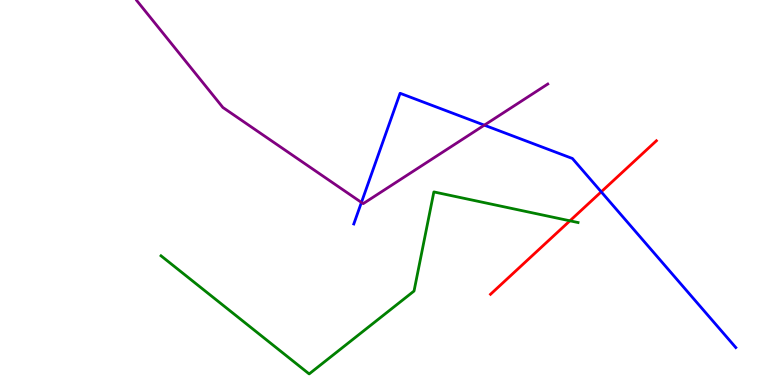[{'lines': ['blue', 'red'], 'intersections': [{'x': 7.76, 'y': 5.02}]}, {'lines': ['green', 'red'], 'intersections': [{'x': 7.35, 'y': 4.26}]}, {'lines': ['purple', 'red'], 'intersections': []}, {'lines': ['blue', 'green'], 'intersections': []}, {'lines': ['blue', 'purple'], 'intersections': [{'x': 4.66, 'y': 4.74}, {'x': 6.25, 'y': 6.75}]}, {'lines': ['green', 'purple'], 'intersections': []}]